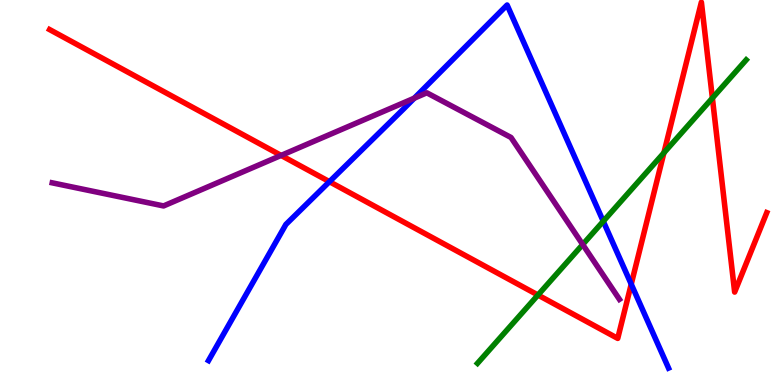[{'lines': ['blue', 'red'], 'intersections': [{'x': 4.25, 'y': 5.28}, {'x': 8.14, 'y': 2.62}]}, {'lines': ['green', 'red'], 'intersections': [{'x': 6.94, 'y': 2.34}, {'x': 8.57, 'y': 6.03}, {'x': 9.19, 'y': 7.45}]}, {'lines': ['purple', 'red'], 'intersections': [{'x': 3.63, 'y': 5.96}]}, {'lines': ['blue', 'green'], 'intersections': [{'x': 7.78, 'y': 4.25}]}, {'lines': ['blue', 'purple'], 'intersections': [{'x': 5.35, 'y': 7.45}]}, {'lines': ['green', 'purple'], 'intersections': [{'x': 7.52, 'y': 3.65}]}]